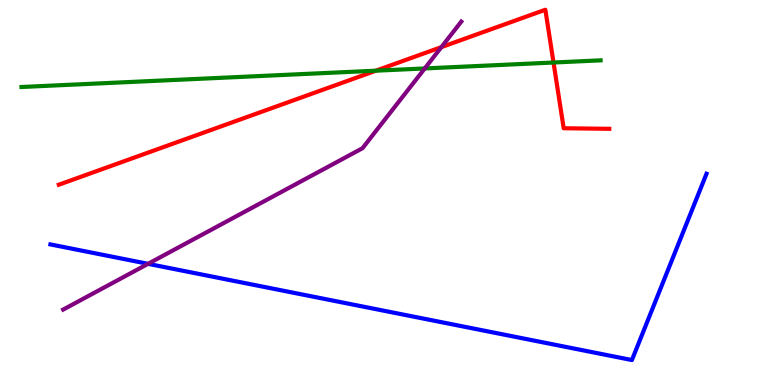[{'lines': ['blue', 'red'], 'intersections': []}, {'lines': ['green', 'red'], 'intersections': [{'x': 4.85, 'y': 8.16}, {'x': 7.14, 'y': 8.38}]}, {'lines': ['purple', 'red'], 'intersections': [{'x': 5.7, 'y': 8.78}]}, {'lines': ['blue', 'green'], 'intersections': []}, {'lines': ['blue', 'purple'], 'intersections': [{'x': 1.91, 'y': 3.15}]}, {'lines': ['green', 'purple'], 'intersections': [{'x': 5.48, 'y': 8.22}]}]